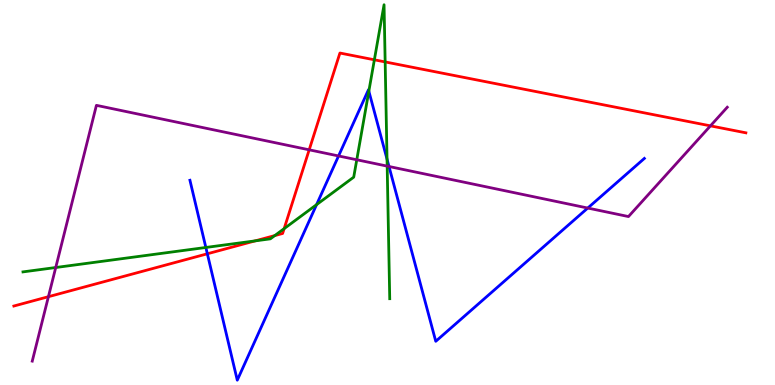[{'lines': ['blue', 'red'], 'intersections': [{'x': 2.68, 'y': 3.41}]}, {'lines': ['green', 'red'], 'intersections': [{'x': 3.29, 'y': 3.74}, {'x': 3.55, 'y': 3.88}, {'x': 3.67, 'y': 4.06}, {'x': 4.83, 'y': 8.45}, {'x': 4.97, 'y': 8.39}]}, {'lines': ['purple', 'red'], 'intersections': [{'x': 0.625, 'y': 2.29}, {'x': 3.99, 'y': 6.11}, {'x': 9.17, 'y': 6.73}]}, {'lines': ['blue', 'green'], 'intersections': [{'x': 2.66, 'y': 3.57}, {'x': 4.08, 'y': 4.68}, {'x': 4.76, 'y': 7.63}, {'x': 4.99, 'y': 5.87}]}, {'lines': ['blue', 'purple'], 'intersections': [{'x': 4.37, 'y': 5.95}, {'x': 5.02, 'y': 5.68}, {'x': 7.58, 'y': 4.6}]}, {'lines': ['green', 'purple'], 'intersections': [{'x': 0.719, 'y': 3.05}, {'x': 4.6, 'y': 5.85}, {'x': 5.0, 'y': 5.69}]}]